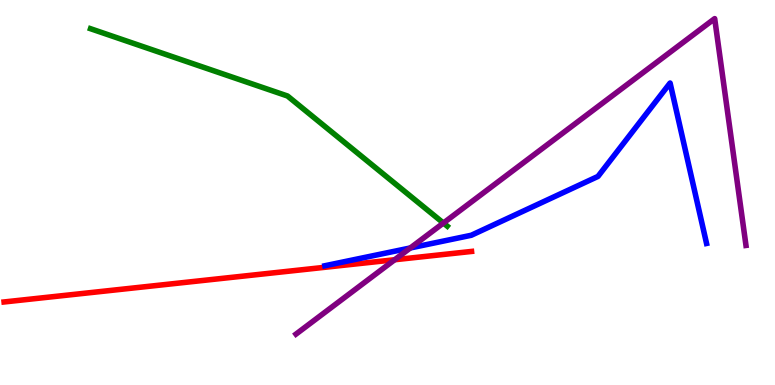[{'lines': ['blue', 'red'], 'intersections': []}, {'lines': ['green', 'red'], 'intersections': []}, {'lines': ['purple', 'red'], 'intersections': [{'x': 5.09, 'y': 3.25}]}, {'lines': ['blue', 'green'], 'intersections': []}, {'lines': ['blue', 'purple'], 'intersections': [{'x': 5.29, 'y': 3.56}]}, {'lines': ['green', 'purple'], 'intersections': [{'x': 5.72, 'y': 4.21}]}]